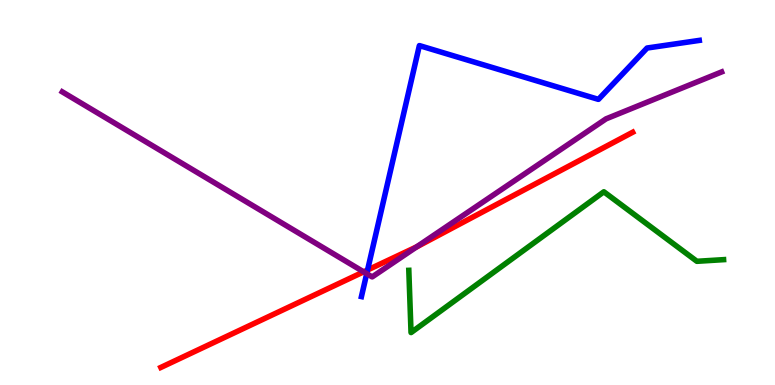[{'lines': ['blue', 'red'], 'intersections': [{'x': 4.74, 'y': 2.99}]}, {'lines': ['green', 'red'], 'intersections': []}, {'lines': ['purple', 'red'], 'intersections': [{'x': 4.69, 'y': 2.94}, {'x': 5.38, 'y': 3.59}]}, {'lines': ['blue', 'green'], 'intersections': []}, {'lines': ['blue', 'purple'], 'intersections': [{'x': 4.73, 'y': 2.89}]}, {'lines': ['green', 'purple'], 'intersections': []}]